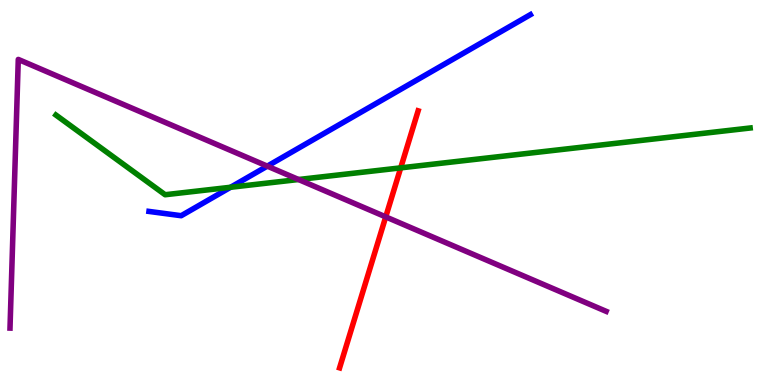[{'lines': ['blue', 'red'], 'intersections': []}, {'lines': ['green', 'red'], 'intersections': [{'x': 5.17, 'y': 5.64}]}, {'lines': ['purple', 'red'], 'intersections': [{'x': 4.98, 'y': 4.37}]}, {'lines': ['blue', 'green'], 'intersections': [{'x': 2.98, 'y': 5.14}]}, {'lines': ['blue', 'purple'], 'intersections': [{'x': 3.45, 'y': 5.68}]}, {'lines': ['green', 'purple'], 'intersections': [{'x': 3.85, 'y': 5.34}]}]